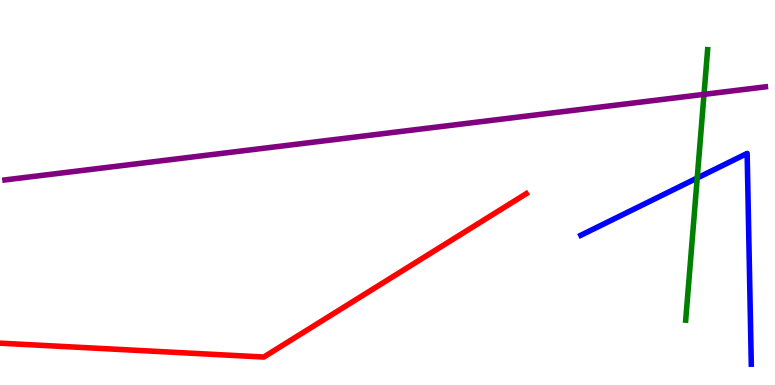[{'lines': ['blue', 'red'], 'intersections': []}, {'lines': ['green', 'red'], 'intersections': []}, {'lines': ['purple', 'red'], 'intersections': []}, {'lines': ['blue', 'green'], 'intersections': [{'x': 9.0, 'y': 5.38}]}, {'lines': ['blue', 'purple'], 'intersections': []}, {'lines': ['green', 'purple'], 'intersections': [{'x': 9.08, 'y': 7.55}]}]